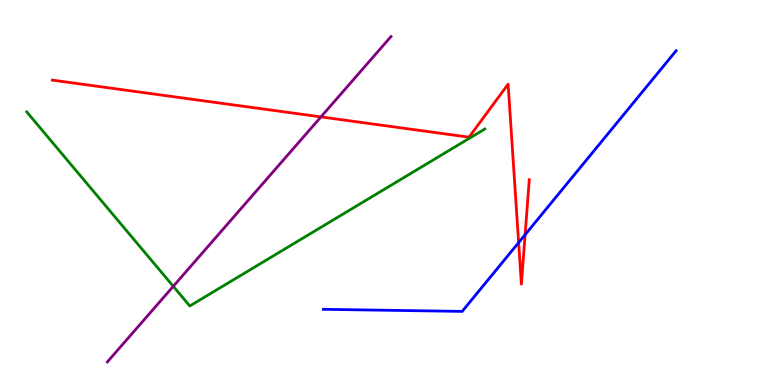[{'lines': ['blue', 'red'], 'intersections': [{'x': 6.69, 'y': 3.7}, {'x': 6.78, 'y': 3.9}]}, {'lines': ['green', 'red'], 'intersections': []}, {'lines': ['purple', 'red'], 'intersections': [{'x': 4.14, 'y': 6.96}]}, {'lines': ['blue', 'green'], 'intersections': []}, {'lines': ['blue', 'purple'], 'intersections': []}, {'lines': ['green', 'purple'], 'intersections': [{'x': 2.24, 'y': 2.56}]}]